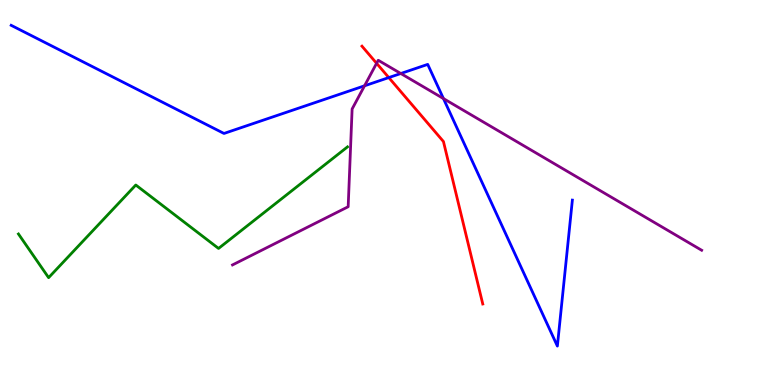[{'lines': ['blue', 'red'], 'intersections': [{'x': 5.02, 'y': 7.98}]}, {'lines': ['green', 'red'], 'intersections': []}, {'lines': ['purple', 'red'], 'intersections': [{'x': 4.86, 'y': 8.36}]}, {'lines': ['blue', 'green'], 'intersections': []}, {'lines': ['blue', 'purple'], 'intersections': [{'x': 4.7, 'y': 7.77}, {'x': 5.17, 'y': 8.09}, {'x': 5.72, 'y': 7.44}]}, {'lines': ['green', 'purple'], 'intersections': []}]